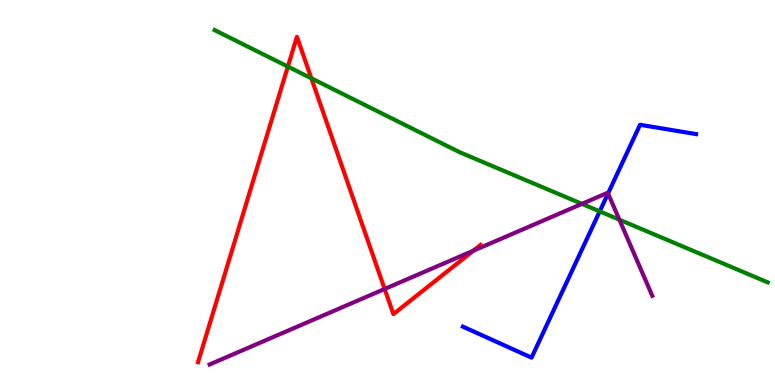[{'lines': ['blue', 'red'], 'intersections': []}, {'lines': ['green', 'red'], 'intersections': [{'x': 3.71, 'y': 8.27}, {'x': 4.02, 'y': 7.97}]}, {'lines': ['purple', 'red'], 'intersections': [{'x': 4.96, 'y': 2.49}, {'x': 6.11, 'y': 3.49}]}, {'lines': ['blue', 'green'], 'intersections': [{'x': 7.74, 'y': 4.51}]}, {'lines': ['blue', 'purple'], 'intersections': [{'x': 7.85, 'y': 4.98}]}, {'lines': ['green', 'purple'], 'intersections': [{'x': 7.51, 'y': 4.7}, {'x': 7.99, 'y': 4.29}]}]